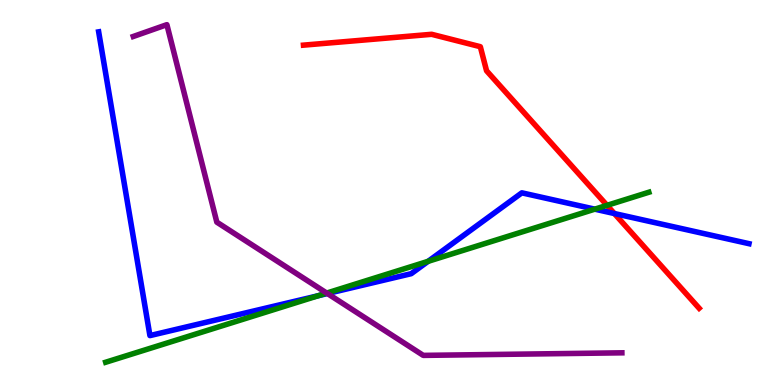[{'lines': ['blue', 'red'], 'intersections': [{'x': 7.93, 'y': 4.45}]}, {'lines': ['green', 'red'], 'intersections': [{'x': 7.83, 'y': 4.67}]}, {'lines': ['purple', 'red'], 'intersections': []}, {'lines': ['blue', 'green'], 'intersections': [{'x': 4.11, 'y': 2.32}, {'x': 5.52, 'y': 3.21}, {'x': 7.67, 'y': 4.57}]}, {'lines': ['blue', 'purple'], 'intersections': [{'x': 4.22, 'y': 2.38}]}, {'lines': ['green', 'purple'], 'intersections': [{'x': 4.22, 'y': 2.39}]}]